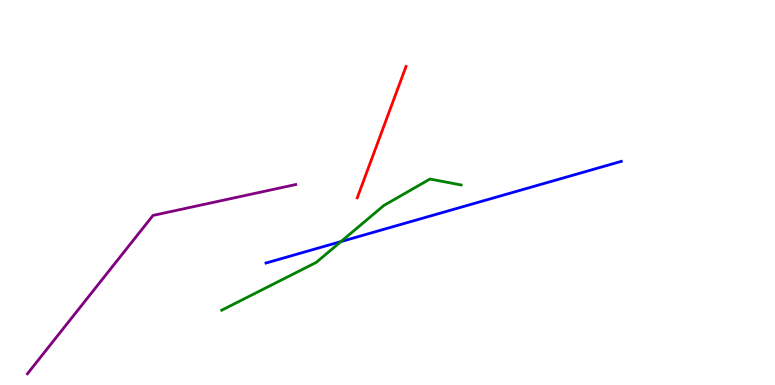[{'lines': ['blue', 'red'], 'intersections': []}, {'lines': ['green', 'red'], 'intersections': []}, {'lines': ['purple', 'red'], 'intersections': []}, {'lines': ['blue', 'green'], 'intersections': [{'x': 4.4, 'y': 3.73}]}, {'lines': ['blue', 'purple'], 'intersections': []}, {'lines': ['green', 'purple'], 'intersections': []}]